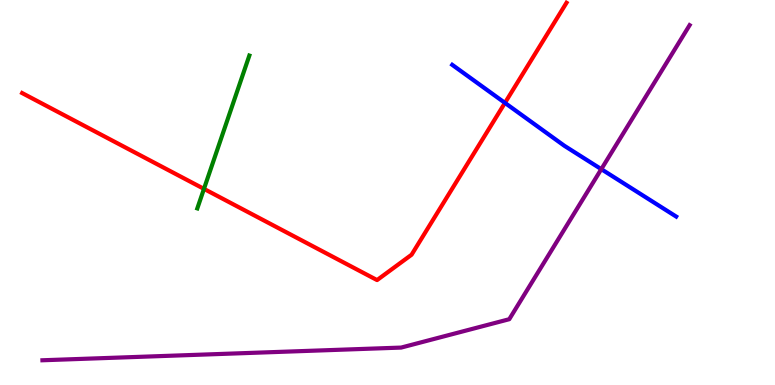[{'lines': ['blue', 'red'], 'intersections': [{'x': 6.52, 'y': 7.33}]}, {'lines': ['green', 'red'], 'intersections': [{'x': 2.63, 'y': 5.09}]}, {'lines': ['purple', 'red'], 'intersections': []}, {'lines': ['blue', 'green'], 'intersections': []}, {'lines': ['blue', 'purple'], 'intersections': [{'x': 7.76, 'y': 5.61}]}, {'lines': ['green', 'purple'], 'intersections': []}]